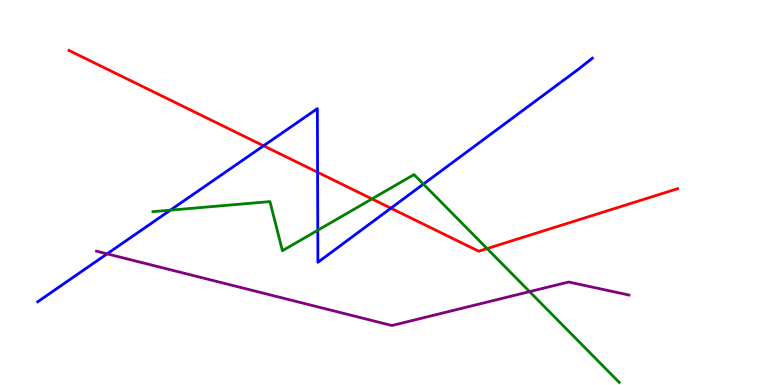[{'lines': ['blue', 'red'], 'intersections': [{'x': 3.4, 'y': 6.21}, {'x': 4.1, 'y': 5.53}, {'x': 5.04, 'y': 4.59}]}, {'lines': ['green', 'red'], 'intersections': [{'x': 4.8, 'y': 4.83}, {'x': 6.28, 'y': 3.54}]}, {'lines': ['purple', 'red'], 'intersections': []}, {'lines': ['blue', 'green'], 'intersections': [{'x': 2.2, 'y': 4.54}, {'x': 4.1, 'y': 4.02}, {'x': 5.46, 'y': 5.22}]}, {'lines': ['blue', 'purple'], 'intersections': [{'x': 1.38, 'y': 3.41}]}, {'lines': ['green', 'purple'], 'intersections': [{'x': 6.83, 'y': 2.42}]}]